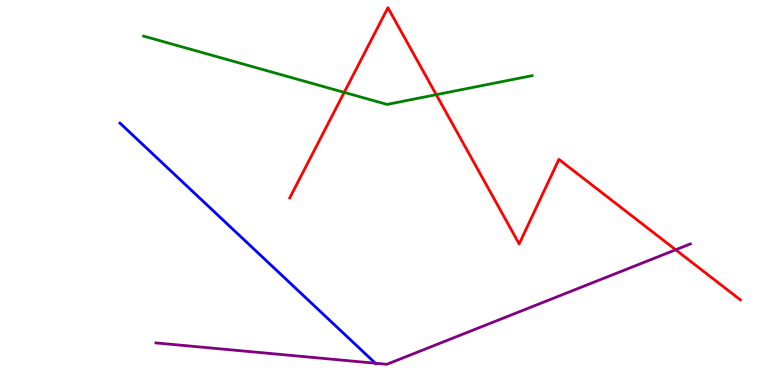[{'lines': ['blue', 'red'], 'intersections': []}, {'lines': ['green', 'red'], 'intersections': [{'x': 4.44, 'y': 7.6}, {'x': 5.63, 'y': 7.54}]}, {'lines': ['purple', 'red'], 'intersections': [{'x': 8.72, 'y': 3.51}]}, {'lines': ['blue', 'green'], 'intersections': []}, {'lines': ['blue', 'purple'], 'intersections': [{'x': 4.84, 'y': 0.565}]}, {'lines': ['green', 'purple'], 'intersections': []}]